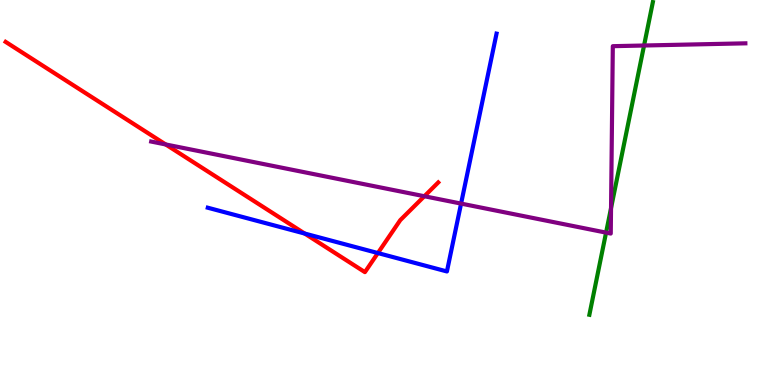[{'lines': ['blue', 'red'], 'intersections': [{'x': 3.93, 'y': 3.93}, {'x': 4.88, 'y': 3.43}]}, {'lines': ['green', 'red'], 'intersections': []}, {'lines': ['purple', 'red'], 'intersections': [{'x': 2.14, 'y': 6.25}, {'x': 5.48, 'y': 4.9}]}, {'lines': ['blue', 'green'], 'intersections': []}, {'lines': ['blue', 'purple'], 'intersections': [{'x': 5.95, 'y': 4.71}]}, {'lines': ['green', 'purple'], 'intersections': [{'x': 7.82, 'y': 3.96}, {'x': 7.88, 'y': 4.59}, {'x': 8.31, 'y': 8.82}]}]